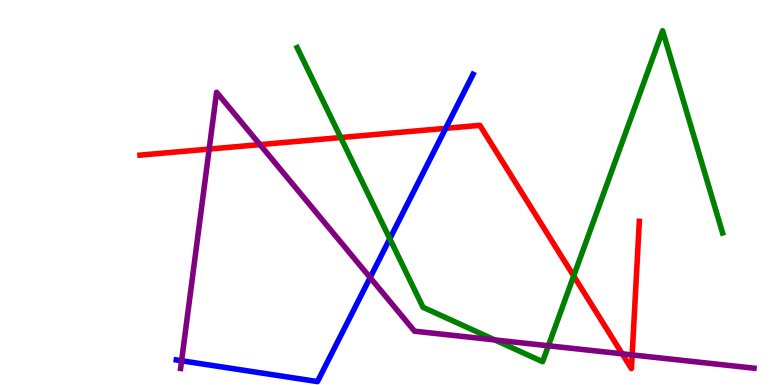[{'lines': ['blue', 'red'], 'intersections': [{'x': 5.75, 'y': 6.67}]}, {'lines': ['green', 'red'], 'intersections': [{'x': 4.4, 'y': 6.43}, {'x': 7.4, 'y': 2.83}]}, {'lines': ['purple', 'red'], 'intersections': [{'x': 2.7, 'y': 6.13}, {'x': 3.35, 'y': 6.24}, {'x': 8.03, 'y': 0.81}, {'x': 8.16, 'y': 0.782}]}, {'lines': ['blue', 'green'], 'intersections': [{'x': 5.03, 'y': 3.8}]}, {'lines': ['blue', 'purple'], 'intersections': [{'x': 2.34, 'y': 0.63}, {'x': 4.78, 'y': 2.79}]}, {'lines': ['green', 'purple'], 'intersections': [{'x': 6.38, 'y': 1.17}, {'x': 7.08, 'y': 1.02}]}]